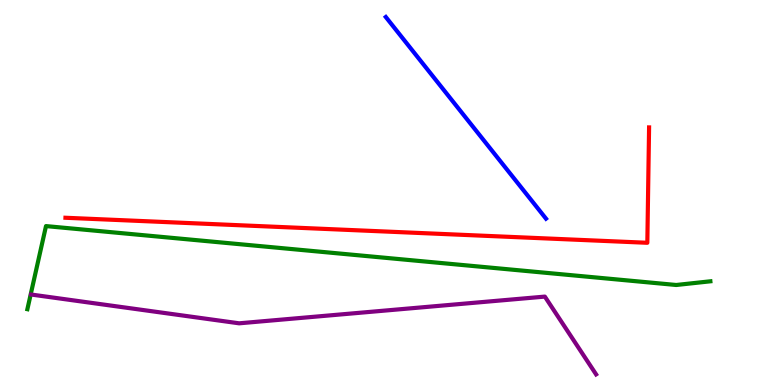[{'lines': ['blue', 'red'], 'intersections': []}, {'lines': ['green', 'red'], 'intersections': []}, {'lines': ['purple', 'red'], 'intersections': []}, {'lines': ['blue', 'green'], 'intersections': []}, {'lines': ['blue', 'purple'], 'intersections': []}, {'lines': ['green', 'purple'], 'intersections': []}]